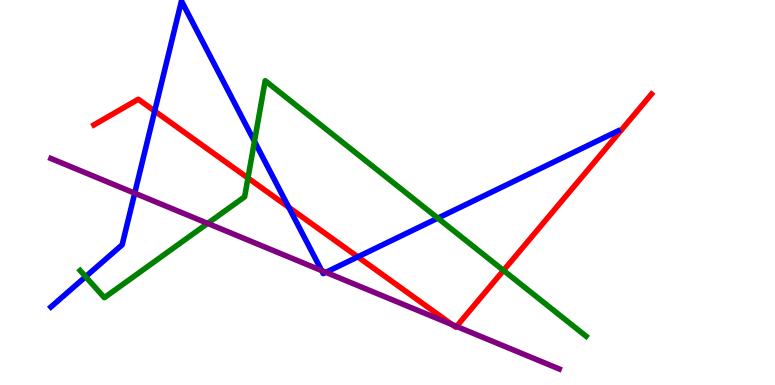[{'lines': ['blue', 'red'], 'intersections': [{'x': 2.0, 'y': 7.12}, {'x': 3.73, 'y': 4.62}, {'x': 4.62, 'y': 3.33}]}, {'lines': ['green', 'red'], 'intersections': [{'x': 3.2, 'y': 5.38}, {'x': 6.5, 'y': 2.98}]}, {'lines': ['purple', 'red'], 'intersections': [{'x': 5.83, 'y': 1.57}, {'x': 5.89, 'y': 1.52}]}, {'lines': ['blue', 'green'], 'intersections': [{'x': 1.1, 'y': 2.81}, {'x': 3.28, 'y': 6.33}, {'x': 5.65, 'y': 4.33}]}, {'lines': ['blue', 'purple'], 'intersections': [{'x': 1.74, 'y': 4.98}, {'x': 4.15, 'y': 2.97}, {'x': 4.2, 'y': 2.93}]}, {'lines': ['green', 'purple'], 'intersections': [{'x': 2.68, 'y': 4.2}]}]